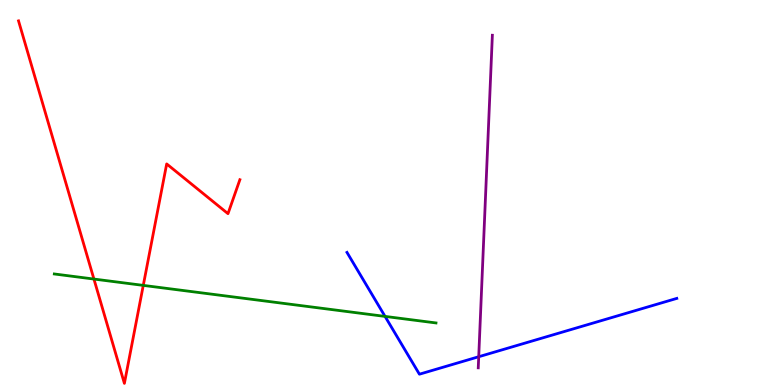[{'lines': ['blue', 'red'], 'intersections': []}, {'lines': ['green', 'red'], 'intersections': [{'x': 1.21, 'y': 2.75}, {'x': 1.85, 'y': 2.59}]}, {'lines': ['purple', 'red'], 'intersections': []}, {'lines': ['blue', 'green'], 'intersections': [{'x': 4.97, 'y': 1.78}]}, {'lines': ['blue', 'purple'], 'intersections': [{'x': 6.18, 'y': 0.734}]}, {'lines': ['green', 'purple'], 'intersections': []}]